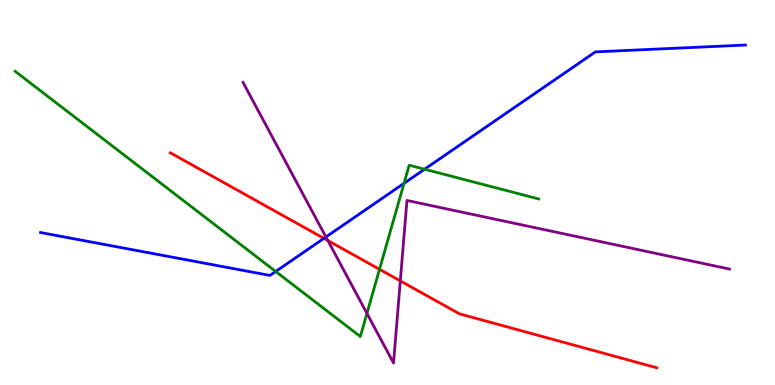[{'lines': ['blue', 'red'], 'intersections': [{'x': 4.18, 'y': 3.81}]}, {'lines': ['green', 'red'], 'intersections': [{'x': 4.9, 'y': 3.0}]}, {'lines': ['purple', 'red'], 'intersections': [{'x': 4.23, 'y': 3.75}, {'x': 5.17, 'y': 2.7}]}, {'lines': ['blue', 'green'], 'intersections': [{'x': 3.56, 'y': 2.95}, {'x': 5.21, 'y': 5.24}, {'x': 5.48, 'y': 5.6}]}, {'lines': ['blue', 'purple'], 'intersections': [{'x': 4.21, 'y': 3.84}]}, {'lines': ['green', 'purple'], 'intersections': [{'x': 4.73, 'y': 1.86}]}]